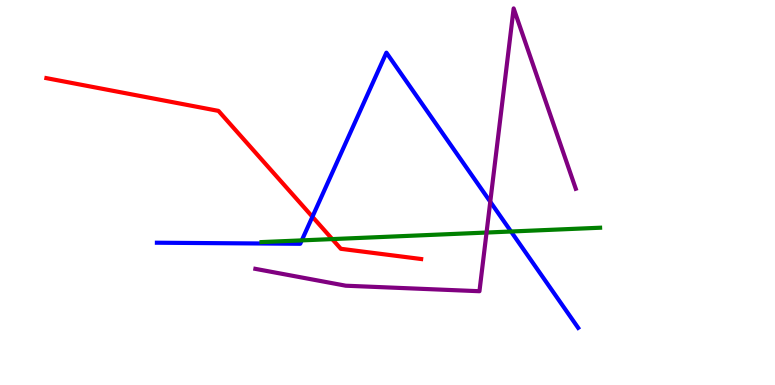[{'lines': ['blue', 'red'], 'intersections': [{'x': 4.03, 'y': 4.37}]}, {'lines': ['green', 'red'], 'intersections': [{'x': 4.29, 'y': 3.79}]}, {'lines': ['purple', 'red'], 'intersections': []}, {'lines': ['blue', 'green'], 'intersections': [{'x': 3.89, 'y': 3.76}, {'x': 6.59, 'y': 3.99}]}, {'lines': ['blue', 'purple'], 'intersections': [{'x': 6.33, 'y': 4.76}]}, {'lines': ['green', 'purple'], 'intersections': [{'x': 6.28, 'y': 3.96}]}]